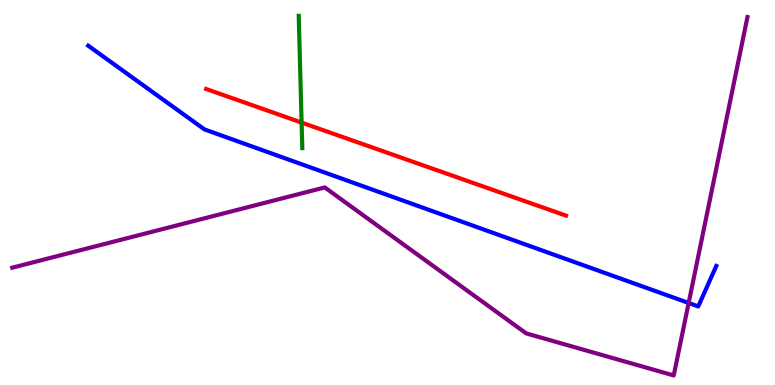[{'lines': ['blue', 'red'], 'intersections': []}, {'lines': ['green', 'red'], 'intersections': [{'x': 3.89, 'y': 6.82}]}, {'lines': ['purple', 'red'], 'intersections': []}, {'lines': ['blue', 'green'], 'intersections': []}, {'lines': ['blue', 'purple'], 'intersections': [{'x': 8.89, 'y': 2.13}]}, {'lines': ['green', 'purple'], 'intersections': []}]